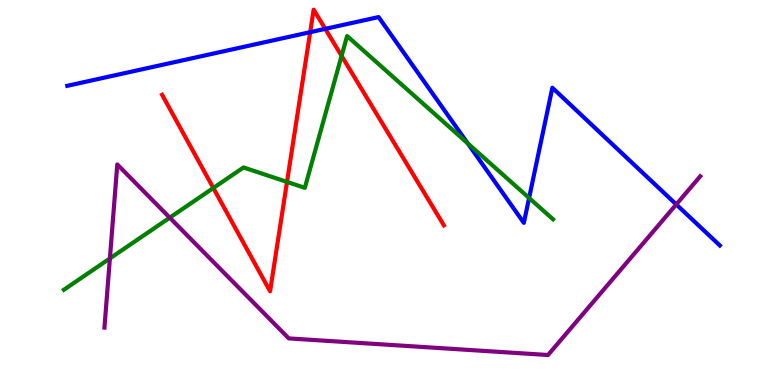[{'lines': ['blue', 'red'], 'intersections': [{'x': 4.0, 'y': 9.16}, {'x': 4.2, 'y': 9.25}]}, {'lines': ['green', 'red'], 'intersections': [{'x': 2.75, 'y': 5.12}, {'x': 3.7, 'y': 5.27}, {'x': 4.41, 'y': 8.55}]}, {'lines': ['purple', 'red'], 'intersections': []}, {'lines': ['blue', 'green'], 'intersections': [{'x': 6.04, 'y': 6.28}, {'x': 6.83, 'y': 4.86}]}, {'lines': ['blue', 'purple'], 'intersections': [{'x': 8.73, 'y': 4.69}]}, {'lines': ['green', 'purple'], 'intersections': [{'x': 1.42, 'y': 3.29}, {'x': 2.19, 'y': 4.35}]}]